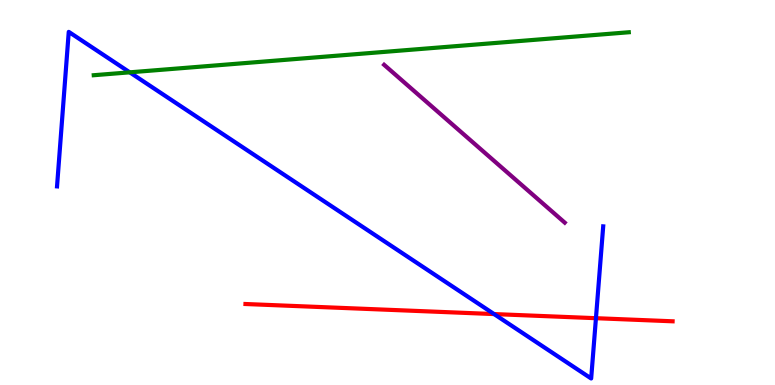[{'lines': ['blue', 'red'], 'intersections': [{'x': 6.38, 'y': 1.84}, {'x': 7.69, 'y': 1.74}]}, {'lines': ['green', 'red'], 'intersections': []}, {'lines': ['purple', 'red'], 'intersections': []}, {'lines': ['blue', 'green'], 'intersections': [{'x': 1.67, 'y': 8.12}]}, {'lines': ['blue', 'purple'], 'intersections': []}, {'lines': ['green', 'purple'], 'intersections': []}]